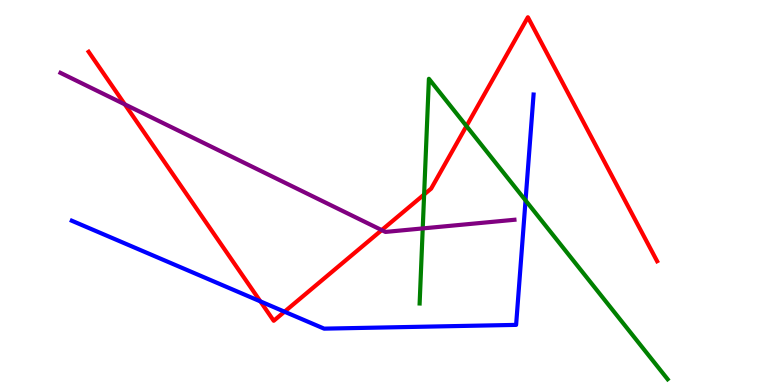[{'lines': ['blue', 'red'], 'intersections': [{'x': 3.36, 'y': 2.17}, {'x': 3.67, 'y': 1.9}]}, {'lines': ['green', 'red'], 'intersections': [{'x': 5.47, 'y': 4.95}, {'x': 6.02, 'y': 6.73}]}, {'lines': ['purple', 'red'], 'intersections': [{'x': 1.61, 'y': 7.29}, {'x': 4.93, 'y': 4.02}]}, {'lines': ['blue', 'green'], 'intersections': [{'x': 6.78, 'y': 4.79}]}, {'lines': ['blue', 'purple'], 'intersections': []}, {'lines': ['green', 'purple'], 'intersections': [{'x': 5.45, 'y': 4.07}]}]